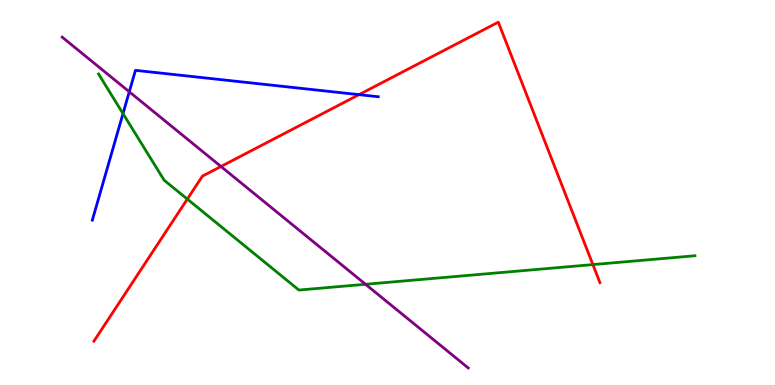[{'lines': ['blue', 'red'], 'intersections': [{'x': 4.63, 'y': 7.54}]}, {'lines': ['green', 'red'], 'intersections': [{'x': 2.42, 'y': 4.83}, {'x': 7.65, 'y': 3.13}]}, {'lines': ['purple', 'red'], 'intersections': [{'x': 2.85, 'y': 5.68}]}, {'lines': ['blue', 'green'], 'intersections': [{'x': 1.59, 'y': 7.05}]}, {'lines': ['blue', 'purple'], 'intersections': [{'x': 1.67, 'y': 7.62}]}, {'lines': ['green', 'purple'], 'intersections': [{'x': 4.72, 'y': 2.62}]}]